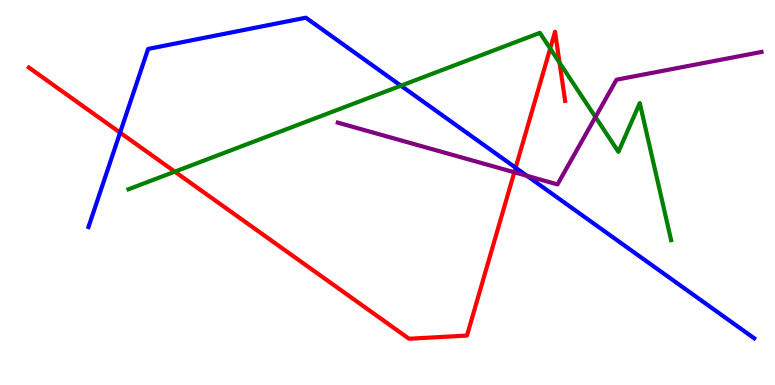[{'lines': ['blue', 'red'], 'intersections': [{'x': 1.55, 'y': 6.56}, {'x': 6.65, 'y': 5.64}]}, {'lines': ['green', 'red'], 'intersections': [{'x': 2.26, 'y': 5.54}, {'x': 7.1, 'y': 8.74}, {'x': 7.22, 'y': 8.37}]}, {'lines': ['purple', 'red'], 'intersections': [{'x': 6.64, 'y': 5.53}]}, {'lines': ['blue', 'green'], 'intersections': [{'x': 5.17, 'y': 7.77}]}, {'lines': ['blue', 'purple'], 'intersections': [{'x': 6.8, 'y': 5.43}]}, {'lines': ['green', 'purple'], 'intersections': [{'x': 7.68, 'y': 6.96}]}]